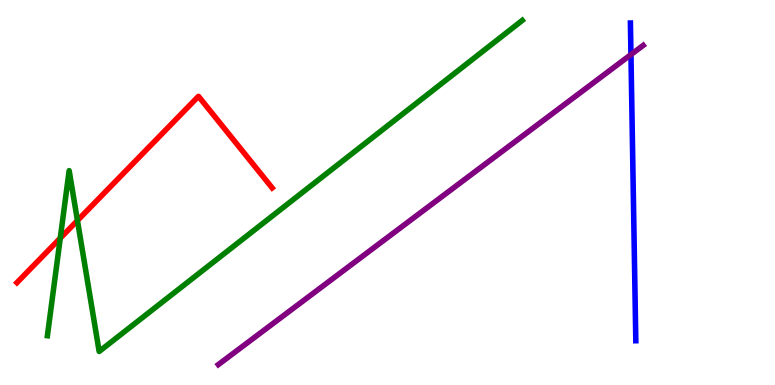[{'lines': ['blue', 'red'], 'intersections': []}, {'lines': ['green', 'red'], 'intersections': [{'x': 0.777, 'y': 3.81}, {'x': 0.999, 'y': 4.27}]}, {'lines': ['purple', 'red'], 'intersections': []}, {'lines': ['blue', 'green'], 'intersections': []}, {'lines': ['blue', 'purple'], 'intersections': [{'x': 8.14, 'y': 8.58}]}, {'lines': ['green', 'purple'], 'intersections': []}]